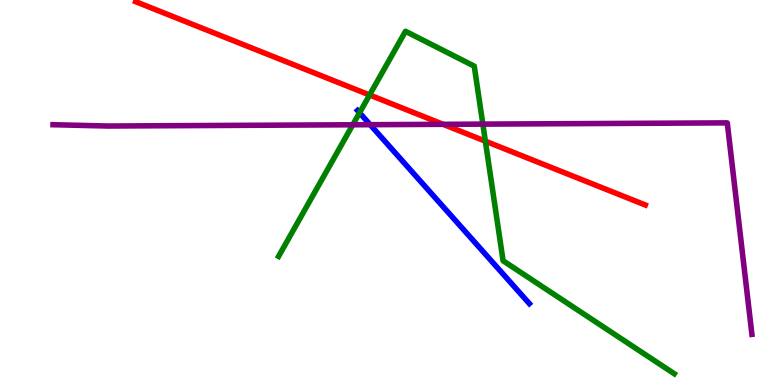[{'lines': ['blue', 'red'], 'intersections': []}, {'lines': ['green', 'red'], 'intersections': [{'x': 4.77, 'y': 7.53}, {'x': 6.26, 'y': 6.33}]}, {'lines': ['purple', 'red'], 'intersections': [{'x': 5.72, 'y': 6.77}]}, {'lines': ['blue', 'green'], 'intersections': [{'x': 4.64, 'y': 7.07}]}, {'lines': ['blue', 'purple'], 'intersections': [{'x': 4.78, 'y': 6.76}]}, {'lines': ['green', 'purple'], 'intersections': [{'x': 4.55, 'y': 6.76}, {'x': 6.23, 'y': 6.78}]}]